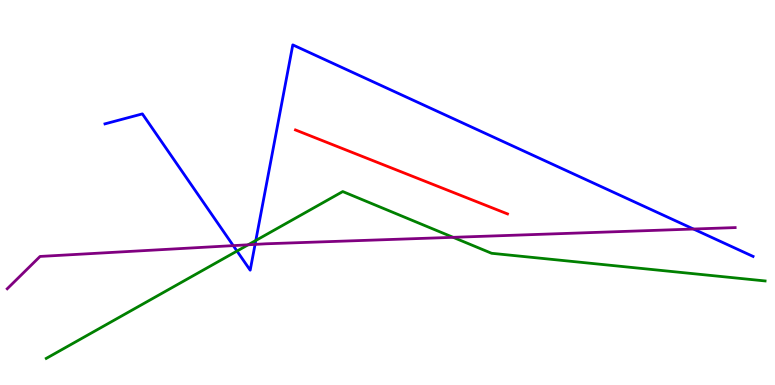[{'lines': ['blue', 'red'], 'intersections': []}, {'lines': ['green', 'red'], 'intersections': []}, {'lines': ['purple', 'red'], 'intersections': []}, {'lines': ['blue', 'green'], 'intersections': [{'x': 3.06, 'y': 3.48}, {'x': 3.3, 'y': 3.75}]}, {'lines': ['blue', 'purple'], 'intersections': [{'x': 3.01, 'y': 3.62}, {'x': 3.29, 'y': 3.65}, {'x': 8.95, 'y': 4.05}]}, {'lines': ['green', 'purple'], 'intersections': [{'x': 3.2, 'y': 3.64}, {'x': 5.85, 'y': 3.84}]}]